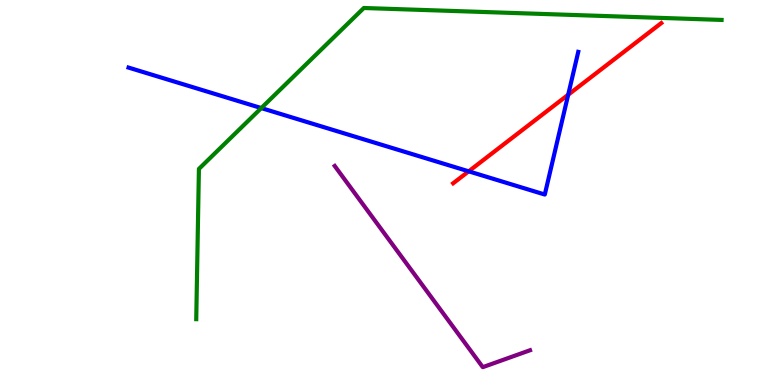[{'lines': ['blue', 'red'], 'intersections': [{'x': 6.05, 'y': 5.55}, {'x': 7.33, 'y': 7.54}]}, {'lines': ['green', 'red'], 'intersections': []}, {'lines': ['purple', 'red'], 'intersections': []}, {'lines': ['blue', 'green'], 'intersections': [{'x': 3.37, 'y': 7.19}]}, {'lines': ['blue', 'purple'], 'intersections': []}, {'lines': ['green', 'purple'], 'intersections': []}]